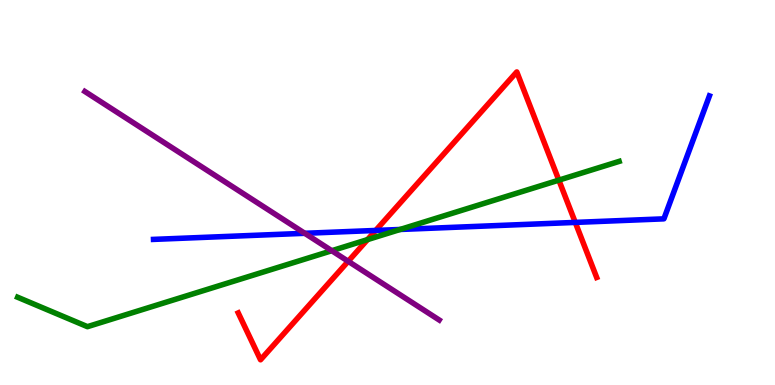[{'lines': ['blue', 'red'], 'intersections': [{'x': 4.85, 'y': 4.01}, {'x': 7.42, 'y': 4.22}]}, {'lines': ['green', 'red'], 'intersections': [{'x': 4.74, 'y': 3.78}, {'x': 7.21, 'y': 5.32}]}, {'lines': ['purple', 'red'], 'intersections': [{'x': 4.49, 'y': 3.21}]}, {'lines': ['blue', 'green'], 'intersections': [{'x': 5.16, 'y': 4.04}]}, {'lines': ['blue', 'purple'], 'intersections': [{'x': 3.93, 'y': 3.94}]}, {'lines': ['green', 'purple'], 'intersections': [{'x': 4.28, 'y': 3.49}]}]